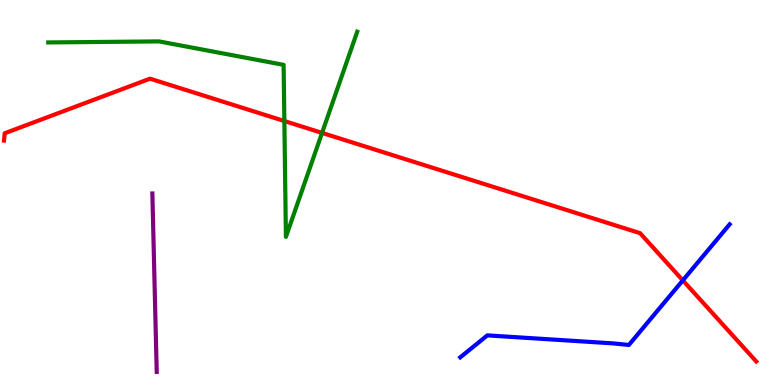[{'lines': ['blue', 'red'], 'intersections': [{'x': 8.81, 'y': 2.72}]}, {'lines': ['green', 'red'], 'intersections': [{'x': 3.67, 'y': 6.86}, {'x': 4.16, 'y': 6.55}]}, {'lines': ['purple', 'red'], 'intersections': []}, {'lines': ['blue', 'green'], 'intersections': []}, {'lines': ['blue', 'purple'], 'intersections': []}, {'lines': ['green', 'purple'], 'intersections': []}]